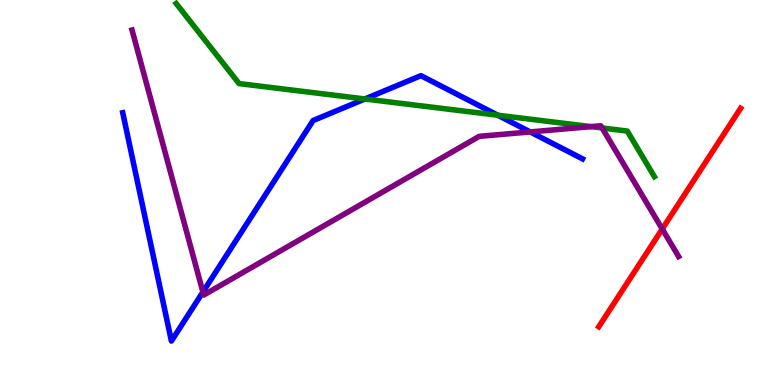[{'lines': ['blue', 'red'], 'intersections': []}, {'lines': ['green', 'red'], 'intersections': []}, {'lines': ['purple', 'red'], 'intersections': [{'x': 8.54, 'y': 4.05}]}, {'lines': ['blue', 'green'], 'intersections': [{'x': 4.71, 'y': 7.43}, {'x': 6.42, 'y': 7.01}]}, {'lines': ['blue', 'purple'], 'intersections': [{'x': 2.62, 'y': 2.41}, {'x': 6.84, 'y': 6.57}]}, {'lines': ['green', 'purple'], 'intersections': [{'x': 7.63, 'y': 6.71}, {'x': 7.77, 'y': 6.68}]}]